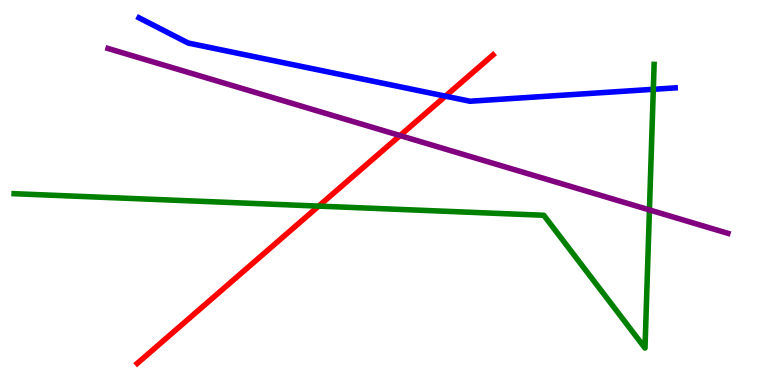[{'lines': ['blue', 'red'], 'intersections': [{'x': 5.75, 'y': 7.5}]}, {'lines': ['green', 'red'], 'intersections': [{'x': 4.11, 'y': 4.65}]}, {'lines': ['purple', 'red'], 'intersections': [{'x': 5.16, 'y': 6.48}]}, {'lines': ['blue', 'green'], 'intersections': [{'x': 8.43, 'y': 7.68}]}, {'lines': ['blue', 'purple'], 'intersections': []}, {'lines': ['green', 'purple'], 'intersections': [{'x': 8.38, 'y': 4.55}]}]